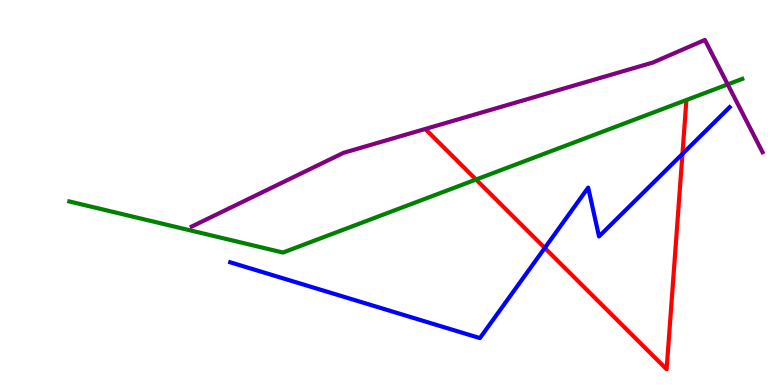[{'lines': ['blue', 'red'], 'intersections': [{'x': 7.03, 'y': 3.56}, {'x': 8.81, 'y': 6.0}]}, {'lines': ['green', 'red'], 'intersections': [{'x': 6.14, 'y': 5.34}]}, {'lines': ['purple', 'red'], 'intersections': []}, {'lines': ['blue', 'green'], 'intersections': []}, {'lines': ['blue', 'purple'], 'intersections': []}, {'lines': ['green', 'purple'], 'intersections': [{'x': 9.39, 'y': 7.81}]}]